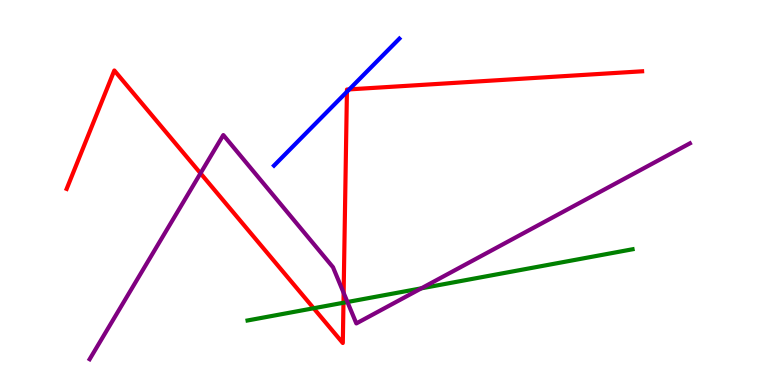[{'lines': ['blue', 'red'], 'intersections': [{'x': 4.48, 'y': 7.62}, {'x': 4.51, 'y': 7.68}]}, {'lines': ['green', 'red'], 'intersections': [{'x': 4.05, 'y': 1.99}, {'x': 4.43, 'y': 2.14}]}, {'lines': ['purple', 'red'], 'intersections': [{'x': 2.59, 'y': 5.5}, {'x': 4.43, 'y': 2.39}]}, {'lines': ['blue', 'green'], 'intersections': []}, {'lines': ['blue', 'purple'], 'intersections': []}, {'lines': ['green', 'purple'], 'intersections': [{'x': 4.48, 'y': 2.16}, {'x': 5.44, 'y': 2.51}]}]